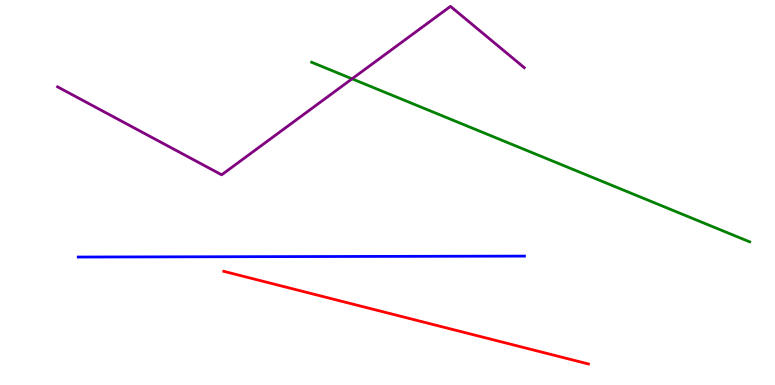[{'lines': ['blue', 'red'], 'intersections': []}, {'lines': ['green', 'red'], 'intersections': []}, {'lines': ['purple', 'red'], 'intersections': []}, {'lines': ['blue', 'green'], 'intersections': []}, {'lines': ['blue', 'purple'], 'intersections': []}, {'lines': ['green', 'purple'], 'intersections': [{'x': 4.54, 'y': 7.95}]}]